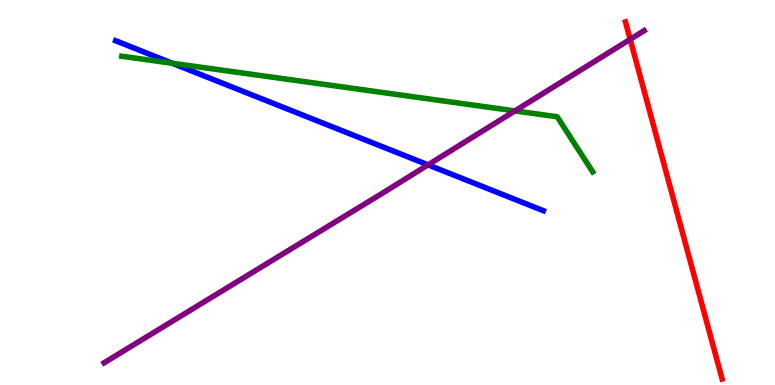[{'lines': ['blue', 'red'], 'intersections': []}, {'lines': ['green', 'red'], 'intersections': []}, {'lines': ['purple', 'red'], 'intersections': [{'x': 8.13, 'y': 8.98}]}, {'lines': ['blue', 'green'], 'intersections': [{'x': 2.22, 'y': 8.36}]}, {'lines': ['blue', 'purple'], 'intersections': [{'x': 5.52, 'y': 5.72}]}, {'lines': ['green', 'purple'], 'intersections': [{'x': 6.64, 'y': 7.12}]}]